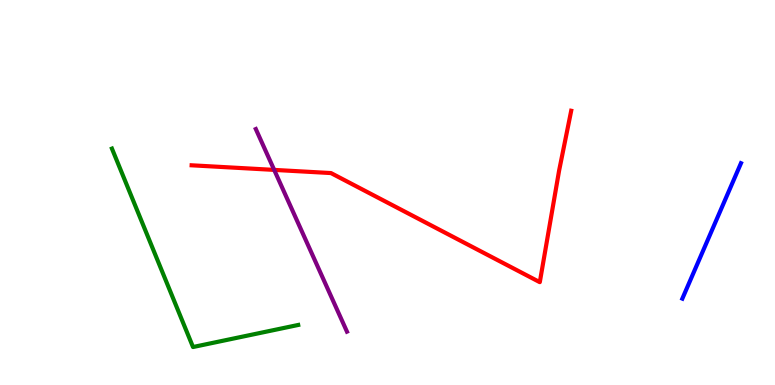[{'lines': ['blue', 'red'], 'intersections': []}, {'lines': ['green', 'red'], 'intersections': []}, {'lines': ['purple', 'red'], 'intersections': [{'x': 3.54, 'y': 5.59}]}, {'lines': ['blue', 'green'], 'intersections': []}, {'lines': ['blue', 'purple'], 'intersections': []}, {'lines': ['green', 'purple'], 'intersections': []}]